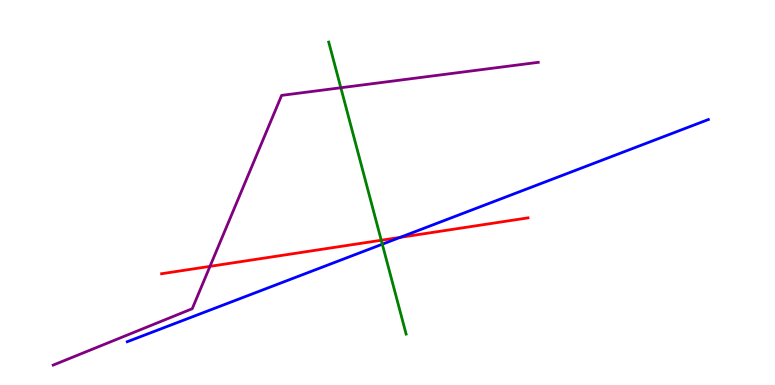[{'lines': ['blue', 'red'], 'intersections': [{'x': 5.16, 'y': 3.83}]}, {'lines': ['green', 'red'], 'intersections': [{'x': 4.92, 'y': 3.76}]}, {'lines': ['purple', 'red'], 'intersections': [{'x': 2.71, 'y': 3.08}]}, {'lines': ['blue', 'green'], 'intersections': [{'x': 4.93, 'y': 3.66}]}, {'lines': ['blue', 'purple'], 'intersections': []}, {'lines': ['green', 'purple'], 'intersections': [{'x': 4.4, 'y': 7.72}]}]